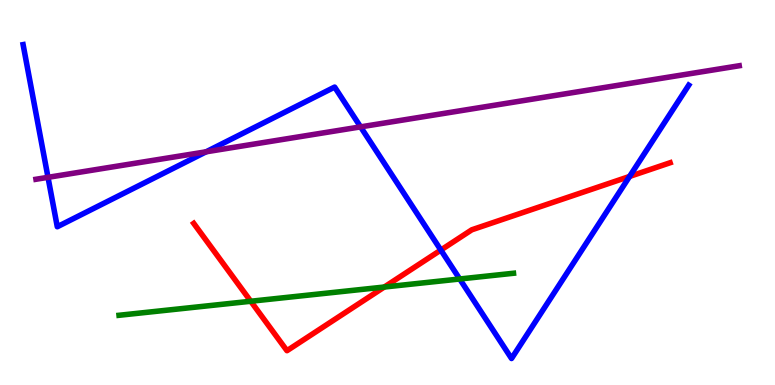[{'lines': ['blue', 'red'], 'intersections': [{'x': 5.69, 'y': 3.51}, {'x': 8.12, 'y': 5.42}]}, {'lines': ['green', 'red'], 'intersections': [{'x': 3.24, 'y': 2.18}, {'x': 4.96, 'y': 2.54}]}, {'lines': ['purple', 'red'], 'intersections': []}, {'lines': ['blue', 'green'], 'intersections': [{'x': 5.93, 'y': 2.75}]}, {'lines': ['blue', 'purple'], 'intersections': [{'x': 0.619, 'y': 5.39}, {'x': 2.66, 'y': 6.06}, {'x': 4.65, 'y': 6.7}]}, {'lines': ['green', 'purple'], 'intersections': []}]